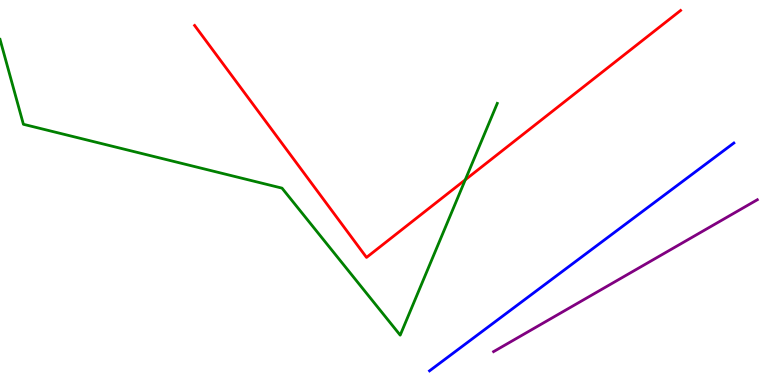[{'lines': ['blue', 'red'], 'intersections': []}, {'lines': ['green', 'red'], 'intersections': [{'x': 6.0, 'y': 5.33}]}, {'lines': ['purple', 'red'], 'intersections': []}, {'lines': ['blue', 'green'], 'intersections': []}, {'lines': ['blue', 'purple'], 'intersections': []}, {'lines': ['green', 'purple'], 'intersections': []}]